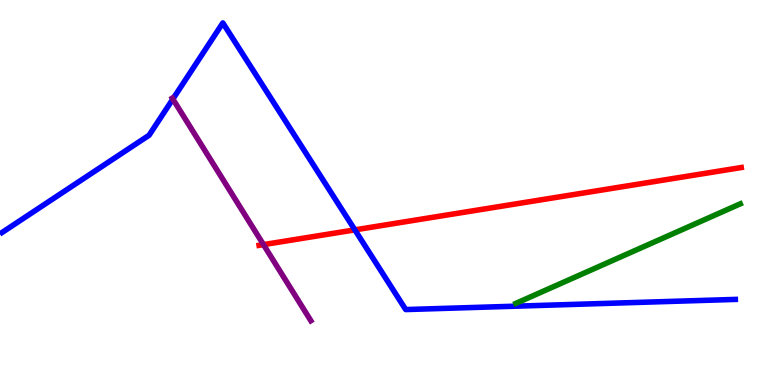[{'lines': ['blue', 'red'], 'intersections': [{'x': 4.58, 'y': 4.03}]}, {'lines': ['green', 'red'], 'intersections': []}, {'lines': ['purple', 'red'], 'intersections': [{'x': 3.4, 'y': 3.65}]}, {'lines': ['blue', 'green'], 'intersections': []}, {'lines': ['blue', 'purple'], 'intersections': [{'x': 2.23, 'y': 7.43}]}, {'lines': ['green', 'purple'], 'intersections': []}]